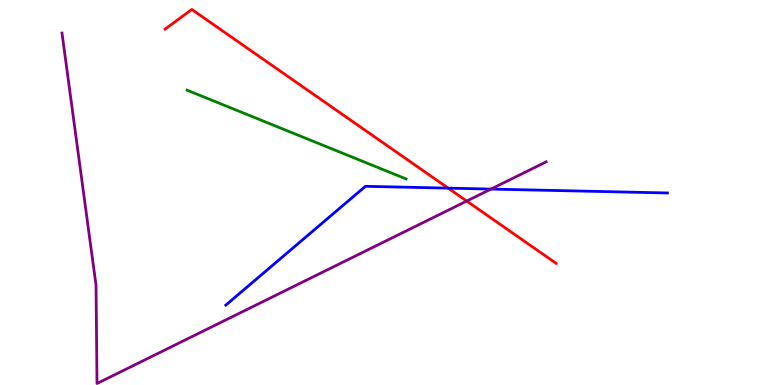[{'lines': ['blue', 'red'], 'intersections': [{'x': 5.78, 'y': 5.11}]}, {'lines': ['green', 'red'], 'intersections': []}, {'lines': ['purple', 'red'], 'intersections': [{'x': 6.02, 'y': 4.78}]}, {'lines': ['blue', 'green'], 'intersections': []}, {'lines': ['blue', 'purple'], 'intersections': [{'x': 6.34, 'y': 5.09}]}, {'lines': ['green', 'purple'], 'intersections': []}]